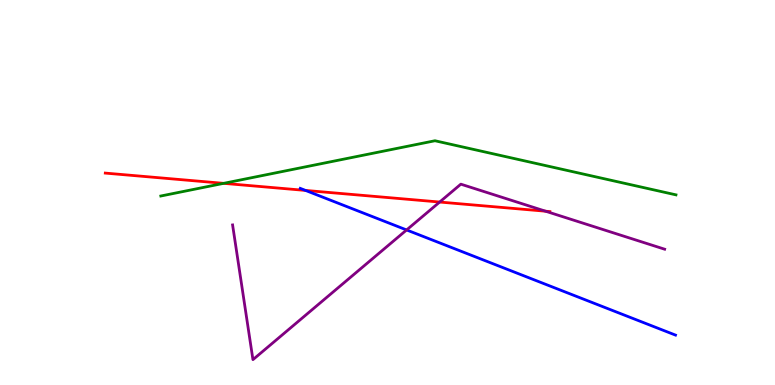[{'lines': ['blue', 'red'], 'intersections': [{'x': 3.94, 'y': 5.05}]}, {'lines': ['green', 'red'], 'intersections': [{'x': 2.89, 'y': 5.24}]}, {'lines': ['purple', 'red'], 'intersections': [{'x': 5.67, 'y': 4.75}, {'x': 7.04, 'y': 4.51}]}, {'lines': ['blue', 'green'], 'intersections': []}, {'lines': ['blue', 'purple'], 'intersections': [{'x': 5.25, 'y': 4.03}]}, {'lines': ['green', 'purple'], 'intersections': []}]